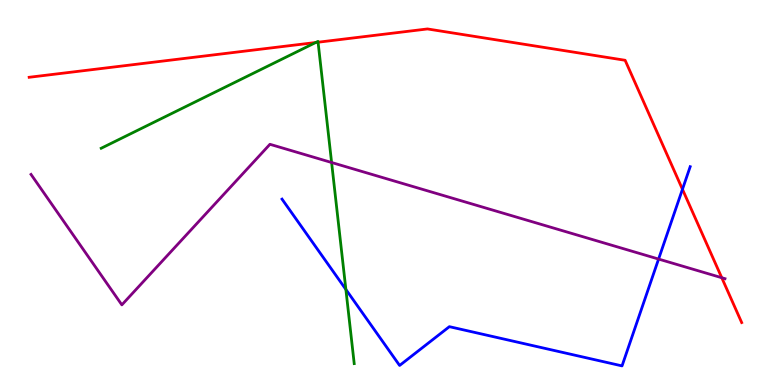[{'lines': ['blue', 'red'], 'intersections': [{'x': 8.81, 'y': 5.08}]}, {'lines': ['green', 'red'], 'intersections': [{'x': 4.07, 'y': 8.9}, {'x': 4.1, 'y': 8.9}]}, {'lines': ['purple', 'red'], 'intersections': [{'x': 9.31, 'y': 2.79}]}, {'lines': ['blue', 'green'], 'intersections': [{'x': 4.46, 'y': 2.48}]}, {'lines': ['blue', 'purple'], 'intersections': [{'x': 8.5, 'y': 3.27}]}, {'lines': ['green', 'purple'], 'intersections': [{'x': 4.28, 'y': 5.78}]}]